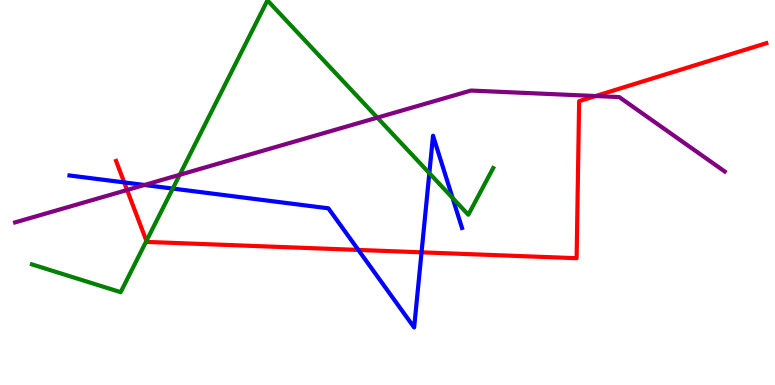[{'lines': ['blue', 'red'], 'intersections': [{'x': 1.6, 'y': 5.26}, {'x': 4.62, 'y': 3.51}, {'x': 5.44, 'y': 3.45}]}, {'lines': ['green', 'red'], 'intersections': [{'x': 1.89, 'y': 3.74}]}, {'lines': ['purple', 'red'], 'intersections': [{'x': 1.64, 'y': 5.06}, {'x': 7.69, 'y': 7.51}]}, {'lines': ['blue', 'green'], 'intersections': [{'x': 2.23, 'y': 5.1}, {'x': 5.54, 'y': 5.5}, {'x': 5.84, 'y': 4.86}]}, {'lines': ['blue', 'purple'], 'intersections': [{'x': 1.86, 'y': 5.2}]}, {'lines': ['green', 'purple'], 'intersections': [{'x': 2.32, 'y': 5.46}, {'x': 4.87, 'y': 6.94}]}]